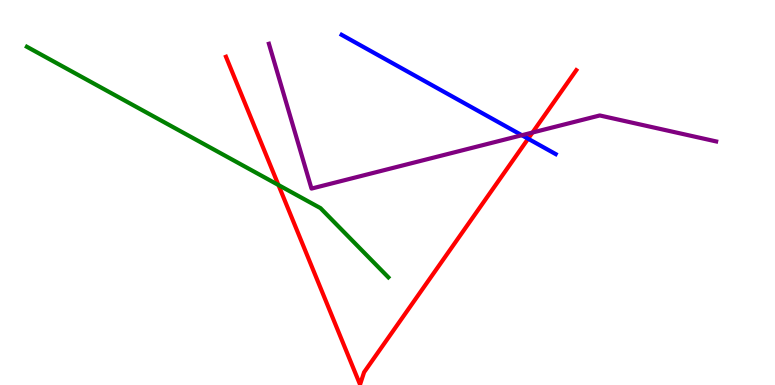[{'lines': ['blue', 'red'], 'intersections': [{'x': 6.81, 'y': 6.4}]}, {'lines': ['green', 'red'], 'intersections': [{'x': 3.59, 'y': 5.19}]}, {'lines': ['purple', 'red'], 'intersections': [{'x': 6.87, 'y': 6.56}]}, {'lines': ['blue', 'green'], 'intersections': []}, {'lines': ['blue', 'purple'], 'intersections': [{'x': 6.73, 'y': 6.49}]}, {'lines': ['green', 'purple'], 'intersections': []}]